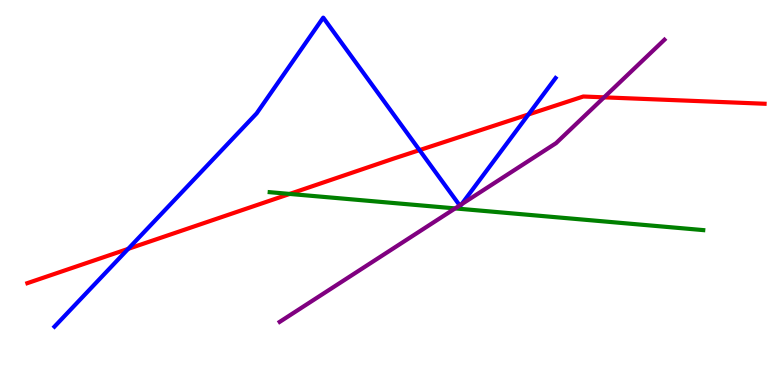[{'lines': ['blue', 'red'], 'intersections': [{'x': 1.65, 'y': 3.54}, {'x': 5.41, 'y': 6.1}, {'x': 6.82, 'y': 7.03}]}, {'lines': ['green', 'red'], 'intersections': [{'x': 3.74, 'y': 4.96}]}, {'lines': ['purple', 'red'], 'intersections': [{'x': 7.79, 'y': 7.47}]}, {'lines': ['blue', 'green'], 'intersections': []}, {'lines': ['blue', 'purple'], 'intersections': [{'x': 5.93, 'y': 4.66}, {'x': 5.96, 'y': 4.69}]}, {'lines': ['green', 'purple'], 'intersections': [{'x': 5.87, 'y': 4.59}]}]